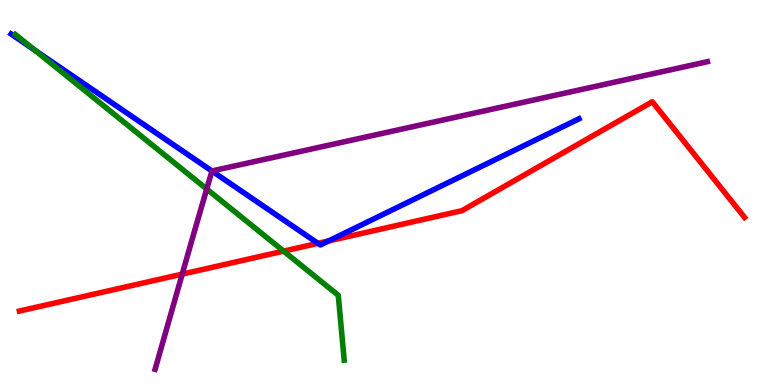[{'lines': ['blue', 'red'], 'intersections': [{'x': 4.1, 'y': 3.68}, {'x': 4.24, 'y': 3.74}]}, {'lines': ['green', 'red'], 'intersections': [{'x': 3.66, 'y': 3.48}]}, {'lines': ['purple', 'red'], 'intersections': [{'x': 2.35, 'y': 2.88}]}, {'lines': ['blue', 'green'], 'intersections': [{'x': 0.449, 'y': 8.7}]}, {'lines': ['blue', 'purple'], 'intersections': [{'x': 2.73, 'y': 5.56}]}, {'lines': ['green', 'purple'], 'intersections': [{'x': 2.67, 'y': 5.09}]}]